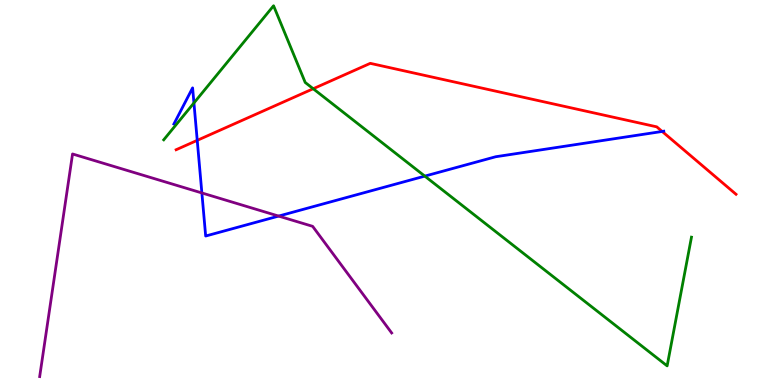[{'lines': ['blue', 'red'], 'intersections': [{'x': 2.54, 'y': 6.35}, {'x': 8.54, 'y': 6.59}]}, {'lines': ['green', 'red'], 'intersections': [{'x': 4.04, 'y': 7.7}]}, {'lines': ['purple', 'red'], 'intersections': []}, {'lines': ['blue', 'green'], 'intersections': [{'x': 2.5, 'y': 7.33}, {'x': 5.48, 'y': 5.43}]}, {'lines': ['blue', 'purple'], 'intersections': [{'x': 2.6, 'y': 4.99}, {'x': 3.6, 'y': 4.39}]}, {'lines': ['green', 'purple'], 'intersections': []}]